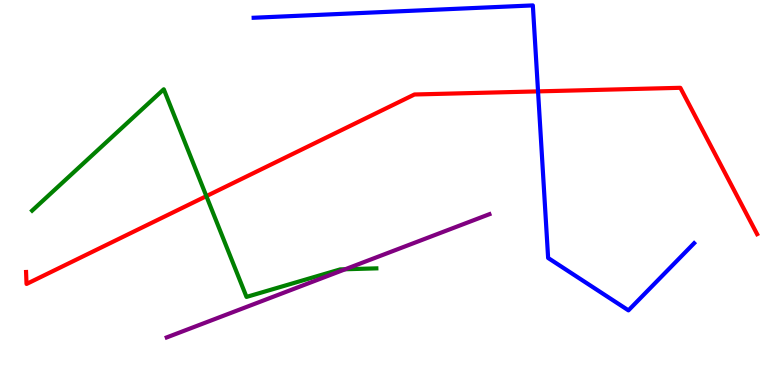[{'lines': ['blue', 'red'], 'intersections': [{'x': 6.94, 'y': 7.63}]}, {'lines': ['green', 'red'], 'intersections': [{'x': 2.66, 'y': 4.91}]}, {'lines': ['purple', 'red'], 'intersections': []}, {'lines': ['blue', 'green'], 'intersections': []}, {'lines': ['blue', 'purple'], 'intersections': []}, {'lines': ['green', 'purple'], 'intersections': [{'x': 4.45, 'y': 3.01}]}]